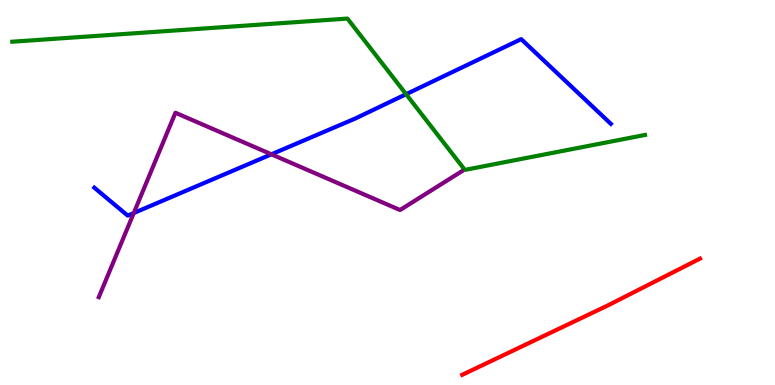[{'lines': ['blue', 'red'], 'intersections': []}, {'lines': ['green', 'red'], 'intersections': []}, {'lines': ['purple', 'red'], 'intersections': []}, {'lines': ['blue', 'green'], 'intersections': [{'x': 5.24, 'y': 7.55}]}, {'lines': ['blue', 'purple'], 'intersections': [{'x': 1.73, 'y': 4.47}, {'x': 3.5, 'y': 5.99}]}, {'lines': ['green', 'purple'], 'intersections': []}]